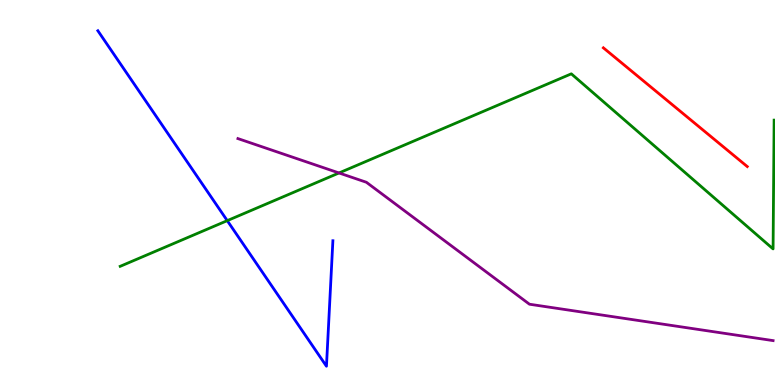[{'lines': ['blue', 'red'], 'intersections': []}, {'lines': ['green', 'red'], 'intersections': []}, {'lines': ['purple', 'red'], 'intersections': []}, {'lines': ['blue', 'green'], 'intersections': [{'x': 2.93, 'y': 4.27}]}, {'lines': ['blue', 'purple'], 'intersections': []}, {'lines': ['green', 'purple'], 'intersections': [{'x': 4.37, 'y': 5.51}]}]